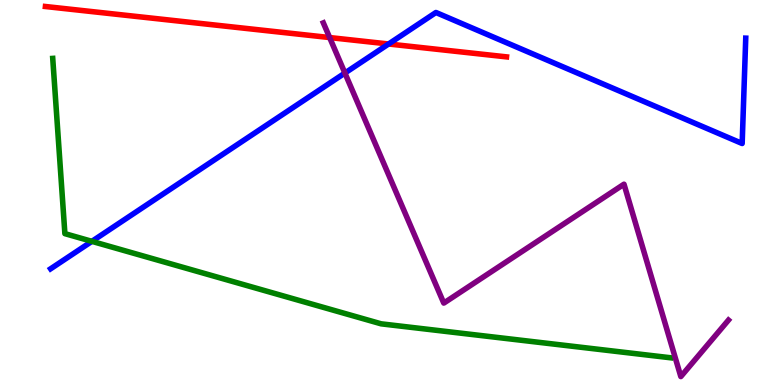[{'lines': ['blue', 'red'], 'intersections': [{'x': 5.01, 'y': 8.86}]}, {'lines': ['green', 'red'], 'intersections': []}, {'lines': ['purple', 'red'], 'intersections': [{'x': 4.25, 'y': 9.02}]}, {'lines': ['blue', 'green'], 'intersections': [{'x': 1.19, 'y': 3.73}]}, {'lines': ['blue', 'purple'], 'intersections': [{'x': 4.45, 'y': 8.1}]}, {'lines': ['green', 'purple'], 'intersections': []}]